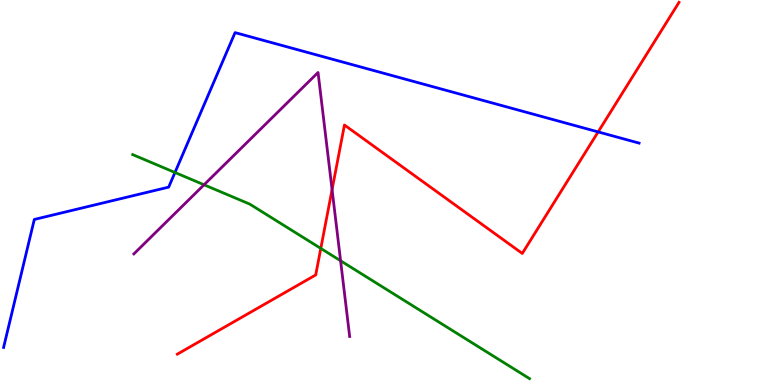[{'lines': ['blue', 'red'], 'intersections': [{'x': 7.72, 'y': 6.57}]}, {'lines': ['green', 'red'], 'intersections': [{'x': 4.14, 'y': 3.55}]}, {'lines': ['purple', 'red'], 'intersections': [{'x': 4.28, 'y': 5.08}]}, {'lines': ['blue', 'green'], 'intersections': [{'x': 2.26, 'y': 5.52}]}, {'lines': ['blue', 'purple'], 'intersections': []}, {'lines': ['green', 'purple'], 'intersections': [{'x': 2.63, 'y': 5.2}, {'x': 4.39, 'y': 3.23}]}]